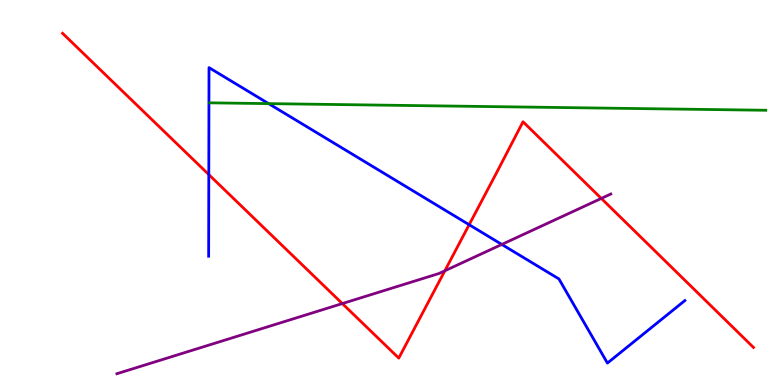[{'lines': ['blue', 'red'], 'intersections': [{'x': 2.69, 'y': 5.47}, {'x': 6.05, 'y': 4.16}]}, {'lines': ['green', 'red'], 'intersections': []}, {'lines': ['purple', 'red'], 'intersections': [{'x': 4.42, 'y': 2.11}, {'x': 5.74, 'y': 2.97}, {'x': 7.76, 'y': 4.85}]}, {'lines': ['blue', 'green'], 'intersections': [{'x': 3.47, 'y': 7.31}]}, {'lines': ['blue', 'purple'], 'intersections': [{'x': 6.47, 'y': 3.65}]}, {'lines': ['green', 'purple'], 'intersections': []}]